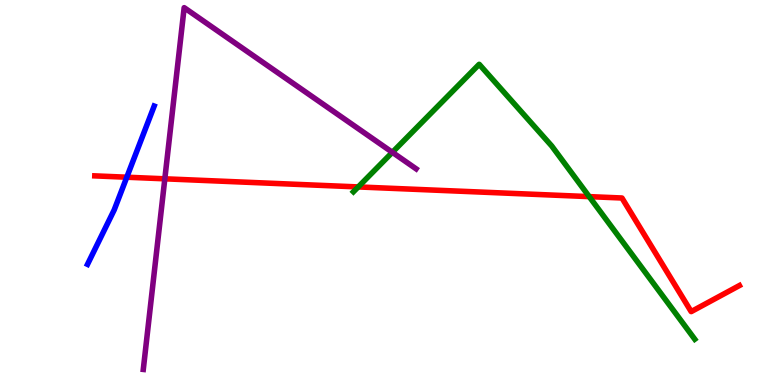[{'lines': ['blue', 'red'], 'intersections': [{'x': 1.64, 'y': 5.4}]}, {'lines': ['green', 'red'], 'intersections': [{'x': 4.62, 'y': 5.14}, {'x': 7.6, 'y': 4.89}]}, {'lines': ['purple', 'red'], 'intersections': [{'x': 2.13, 'y': 5.36}]}, {'lines': ['blue', 'green'], 'intersections': []}, {'lines': ['blue', 'purple'], 'intersections': []}, {'lines': ['green', 'purple'], 'intersections': [{'x': 5.06, 'y': 6.04}]}]